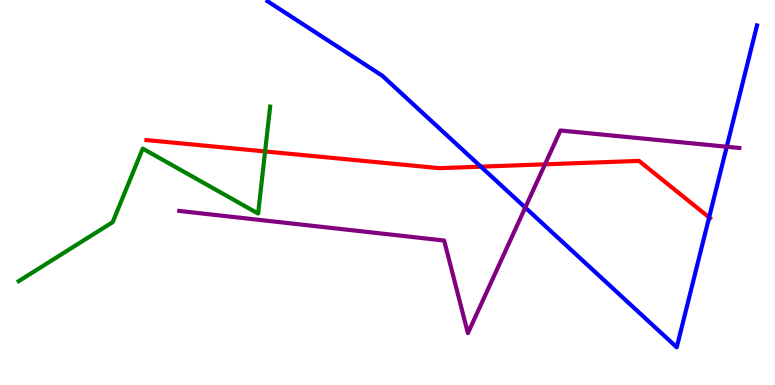[{'lines': ['blue', 'red'], 'intersections': [{'x': 6.21, 'y': 5.67}, {'x': 9.15, 'y': 4.35}]}, {'lines': ['green', 'red'], 'intersections': [{'x': 3.42, 'y': 6.07}]}, {'lines': ['purple', 'red'], 'intersections': [{'x': 7.03, 'y': 5.73}]}, {'lines': ['blue', 'green'], 'intersections': []}, {'lines': ['blue', 'purple'], 'intersections': [{'x': 6.78, 'y': 4.61}, {'x': 9.38, 'y': 6.19}]}, {'lines': ['green', 'purple'], 'intersections': []}]